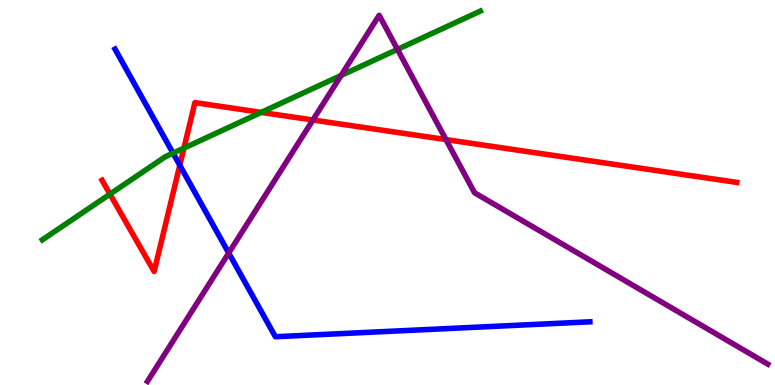[{'lines': ['blue', 'red'], 'intersections': [{'x': 2.32, 'y': 5.71}]}, {'lines': ['green', 'red'], 'intersections': [{'x': 1.42, 'y': 4.96}, {'x': 2.37, 'y': 6.15}, {'x': 3.37, 'y': 7.08}]}, {'lines': ['purple', 'red'], 'intersections': [{'x': 4.04, 'y': 6.88}, {'x': 5.75, 'y': 6.37}]}, {'lines': ['blue', 'green'], 'intersections': [{'x': 2.23, 'y': 6.02}]}, {'lines': ['blue', 'purple'], 'intersections': [{'x': 2.95, 'y': 3.43}]}, {'lines': ['green', 'purple'], 'intersections': [{'x': 4.4, 'y': 8.04}, {'x': 5.13, 'y': 8.72}]}]